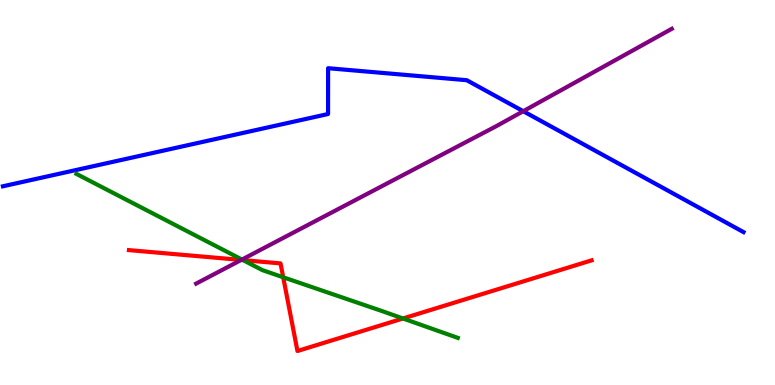[{'lines': ['blue', 'red'], 'intersections': []}, {'lines': ['green', 'red'], 'intersections': [{'x': 3.14, 'y': 3.24}, {'x': 3.65, 'y': 2.8}, {'x': 5.2, 'y': 1.73}]}, {'lines': ['purple', 'red'], 'intersections': [{'x': 3.11, 'y': 3.25}]}, {'lines': ['blue', 'green'], 'intersections': []}, {'lines': ['blue', 'purple'], 'intersections': [{'x': 6.75, 'y': 7.11}]}, {'lines': ['green', 'purple'], 'intersections': [{'x': 3.12, 'y': 3.26}]}]